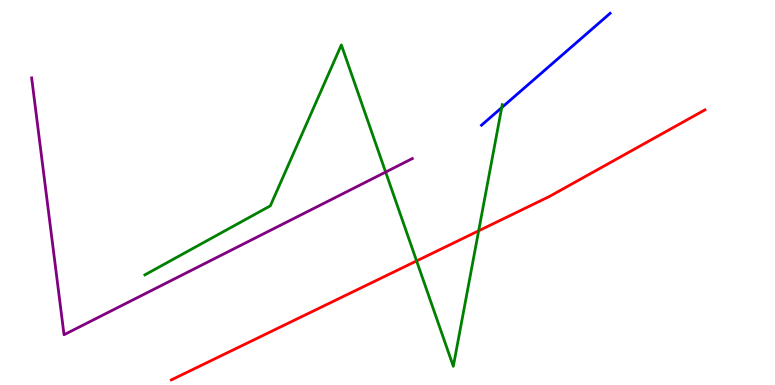[{'lines': ['blue', 'red'], 'intersections': []}, {'lines': ['green', 'red'], 'intersections': [{'x': 5.38, 'y': 3.22}, {'x': 6.18, 'y': 4.01}]}, {'lines': ['purple', 'red'], 'intersections': []}, {'lines': ['blue', 'green'], 'intersections': [{'x': 6.47, 'y': 7.2}]}, {'lines': ['blue', 'purple'], 'intersections': []}, {'lines': ['green', 'purple'], 'intersections': [{'x': 4.98, 'y': 5.53}]}]